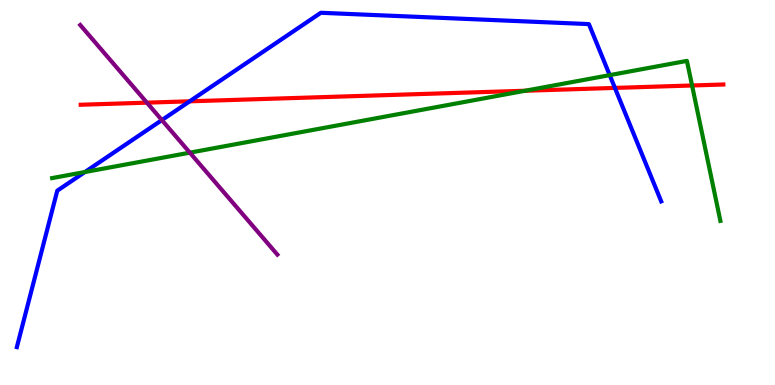[{'lines': ['blue', 'red'], 'intersections': [{'x': 2.45, 'y': 7.37}, {'x': 7.93, 'y': 7.72}]}, {'lines': ['green', 'red'], 'intersections': [{'x': 6.78, 'y': 7.64}, {'x': 8.93, 'y': 7.78}]}, {'lines': ['purple', 'red'], 'intersections': [{'x': 1.9, 'y': 7.33}]}, {'lines': ['blue', 'green'], 'intersections': [{'x': 1.1, 'y': 5.53}, {'x': 7.87, 'y': 8.05}]}, {'lines': ['blue', 'purple'], 'intersections': [{'x': 2.09, 'y': 6.88}]}, {'lines': ['green', 'purple'], 'intersections': [{'x': 2.45, 'y': 6.03}]}]